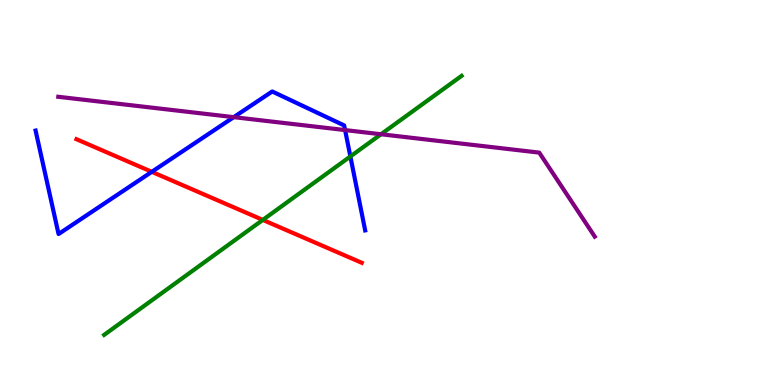[{'lines': ['blue', 'red'], 'intersections': [{'x': 1.96, 'y': 5.54}]}, {'lines': ['green', 'red'], 'intersections': [{'x': 3.39, 'y': 4.29}]}, {'lines': ['purple', 'red'], 'intersections': []}, {'lines': ['blue', 'green'], 'intersections': [{'x': 4.52, 'y': 5.94}]}, {'lines': ['blue', 'purple'], 'intersections': [{'x': 3.02, 'y': 6.96}, {'x': 4.45, 'y': 6.62}]}, {'lines': ['green', 'purple'], 'intersections': [{'x': 4.92, 'y': 6.51}]}]